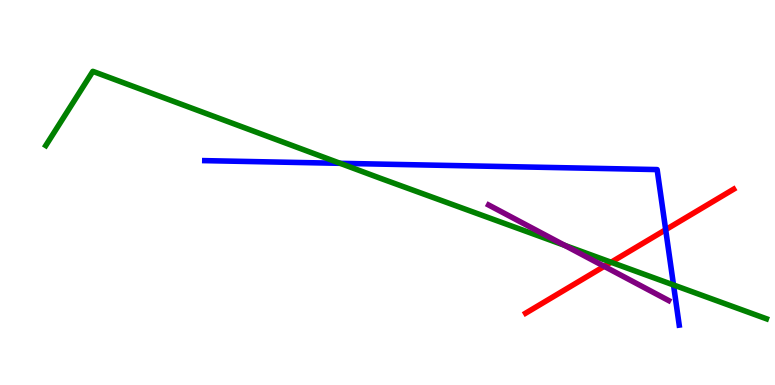[{'lines': ['blue', 'red'], 'intersections': [{'x': 8.59, 'y': 4.03}]}, {'lines': ['green', 'red'], 'intersections': [{'x': 7.89, 'y': 3.19}]}, {'lines': ['purple', 'red'], 'intersections': [{'x': 7.8, 'y': 3.08}]}, {'lines': ['blue', 'green'], 'intersections': [{'x': 4.39, 'y': 5.76}, {'x': 8.69, 'y': 2.6}]}, {'lines': ['blue', 'purple'], 'intersections': []}, {'lines': ['green', 'purple'], 'intersections': [{'x': 7.29, 'y': 3.63}]}]